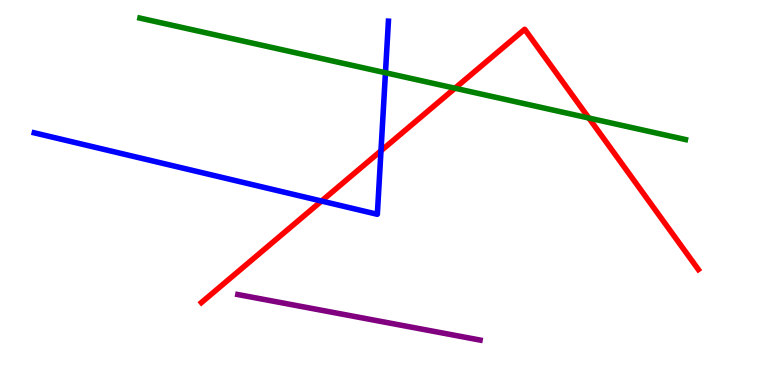[{'lines': ['blue', 'red'], 'intersections': [{'x': 4.15, 'y': 4.78}, {'x': 4.92, 'y': 6.08}]}, {'lines': ['green', 'red'], 'intersections': [{'x': 5.87, 'y': 7.71}, {'x': 7.6, 'y': 6.93}]}, {'lines': ['purple', 'red'], 'intersections': []}, {'lines': ['blue', 'green'], 'intersections': [{'x': 4.97, 'y': 8.11}]}, {'lines': ['blue', 'purple'], 'intersections': []}, {'lines': ['green', 'purple'], 'intersections': []}]